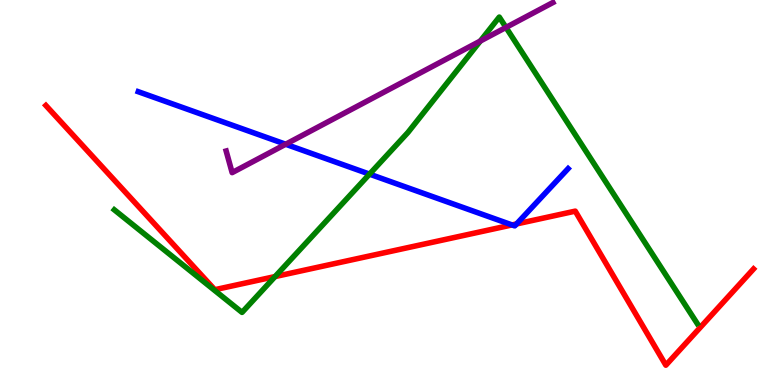[{'lines': ['blue', 'red'], 'intersections': [{'x': 6.61, 'y': 4.16}, {'x': 6.67, 'y': 4.18}]}, {'lines': ['green', 'red'], 'intersections': [{'x': 3.55, 'y': 2.82}]}, {'lines': ['purple', 'red'], 'intersections': []}, {'lines': ['blue', 'green'], 'intersections': [{'x': 4.77, 'y': 5.48}]}, {'lines': ['blue', 'purple'], 'intersections': [{'x': 3.69, 'y': 6.25}]}, {'lines': ['green', 'purple'], 'intersections': [{'x': 6.2, 'y': 8.93}, {'x': 6.53, 'y': 9.29}]}]